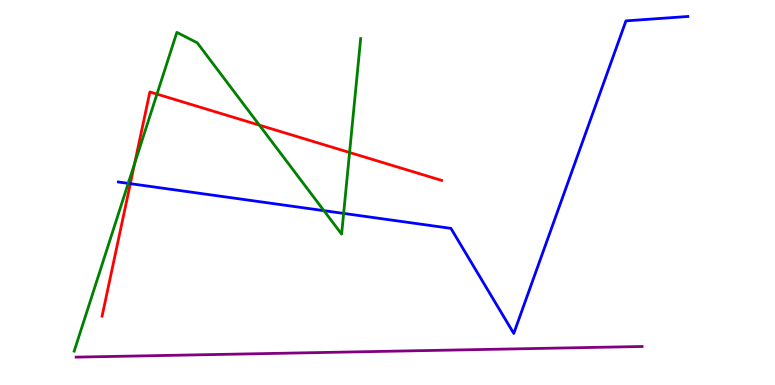[{'lines': ['blue', 'red'], 'intersections': [{'x': 1.68, 'y': 5.23}]}, {'lines': ['green', 'red'], 'intersections': [{'x': 1.74, 'y': 5.75}, {'x': 2.03, 'y': 7.56}, {'x': 3.35, 'y': 6.75}, {'x': 4.51, 'y': 6.04}]}, {'lines': ['purple', 'red'], 'intersections': []}, {'lines': ['blue', 'green'], 'intersections': [{'x': 1.65, 'y': 5.24}, {'x': 4.18, 'y': 4.53}, {'x': 4.43, 'y': 4.46}]}, {'lines': ['blue', 'purple'], 'intersections': []}, {'lines': ['green', 'purple'], 'intersections': []}]